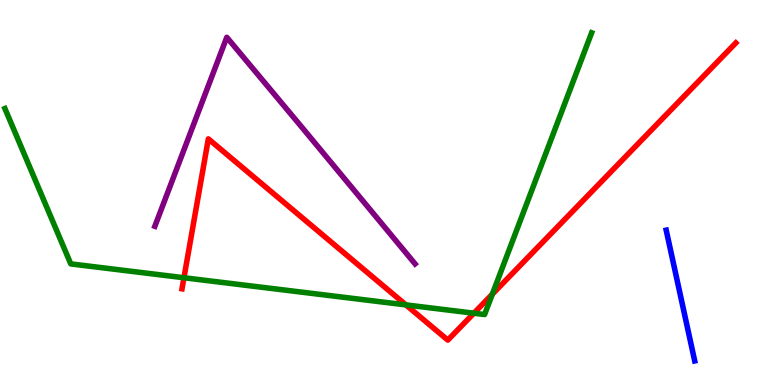[{'lines': ['blue', 'red'], 'intersections': []}, {'lines': ['green', 'red'], 'intersections': [{'x': 2.37, 'y': 2.79}, {'x': 5.24, 'y': 2.08}, {'x': 6.11, 'y': 1.86}, {'x': 6.35, 'y': 2.36}]}, {'lines': ['purple', 'red'], 'intersections': []}, {'lines': ['blue', 'green'], 'intersections': []}, {'lines': ['blue', 'purple'], 'intersections': []}, {'lines': ['green', 'purple'], 'intersections': []}]